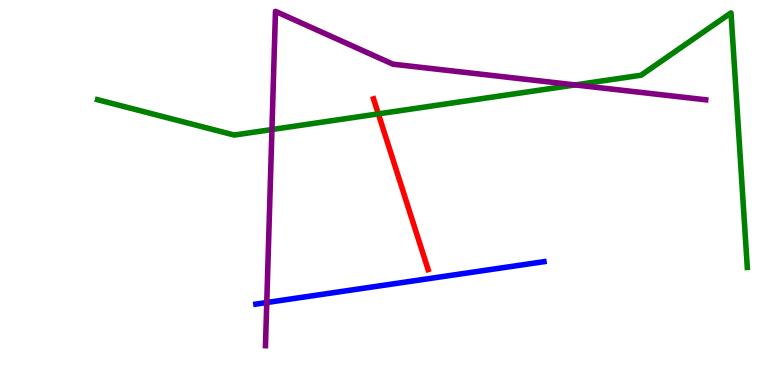[{'lines': ['blue', 'red'], 'intersections': []}, {'lines': ['green', 'red'], 'intersections': [{'x': 4.88, 'y': 7.04}]}, {'lines': ['purple', 'red'], 'intersections': []}, {'lines': ['blue', 'green'], 'intersections': []}, {'lines': ['blue', 'purple'], 'intersections': [{'x': 3.44, 'y': 2.14}]}, {'lines': ['green', 'purple'], 'intersections': [{'x': 3.51, 'y': 6.64}, {'x': 7.42, 'y': 7.79}]}]